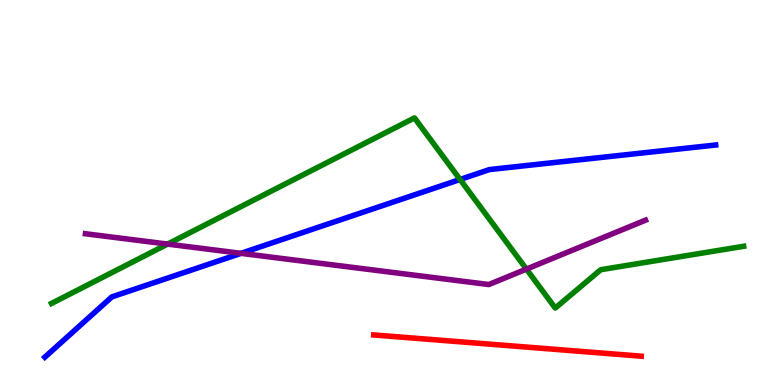[{'lines': ['blue', 'red'], 'intersections': []}, {'lines': ['green', 'red'], 'intersections': []}, {'lines': ['purple', 'red'], 'intersections': []}, {'lines': ['blue', 'green'], 'intersections': [{'x': 5.94, 'y': 5.34}]}, {'lines': ['blue', 'purple'], 'intersections': [{'x': 3.11, 'y': 3.42}]}, {'lines': ['green', 'purple'], 'intersections': [{'x': 2.16, 'y': 3.66}, {'x': 6.79, 'y': 3.01}]}]